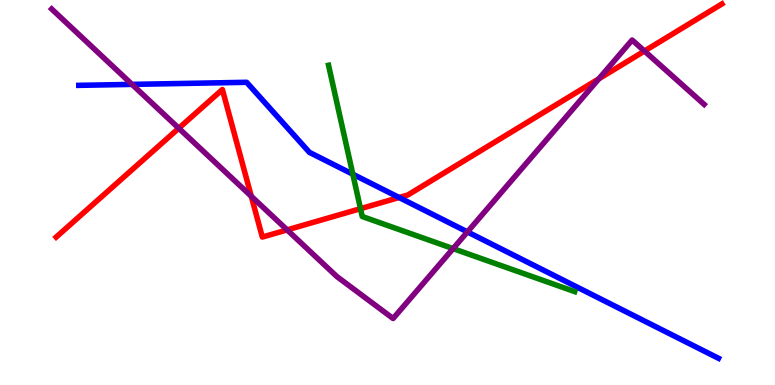[{'lines': ['blue', 'red'], 'intersections': [{'x': 5.15, 'y': 4.87}]}, {'lines': ['green', 'red'], 'intersections': [{'x': 4.65, 'y': 4.58}]}, {'lines': ['purple', 'red'], 'intersections': [{'x': 2.31, 'y': 6.67}, {'x': 3.24, 'y': 4.9}, {'x': 3.7, 'y': 4.03}, {'x': 7.73, 'y': 7.95}, {'x': 8.32, 'y': 8.67}]}, {'lines': ['blue', 'green'], 'intersections': [{'x': 4.55, 'y': 5.48}]}, {'lines': ['blue', 'purple'], 'intersections': [{'x': 1.7, 'y': 7.81}, {'x': 6.03, 'y': 3.98}]}, {'lines': ['green', 'purple'], 'intersections': [{'x': 5.85, 'y': 3.54}]}]